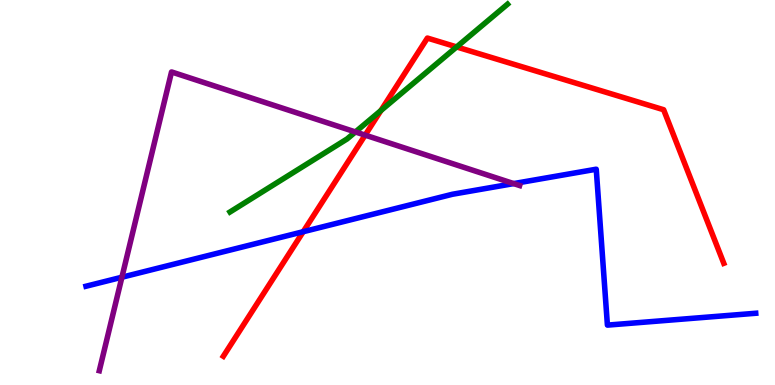[{'lines': ['blue', 'red'], 'intersections': [{'x': 3.91, 'y': 3.98}]}, {'lines': ['green', 'red'], 'intersections': [{'x': 4.92, 'y': 7.13}, {'x': 5.89, 'y': 8.78}]}, {'lines': ['purple', 'red'], 'intersections': [{'x': 4.71, 'y': 6.49}]}, {'lines': ['blue', 'green'], 'intersections': []}, {'lines': ['blue', 'purple'], 'intersections': [{'x': 1.57, 'y': 2.8}, {'x': 6.63, 'y': 5.23}]}, {'lines': ['green', 'purple'], 'intersections': [{'x': 4.59, 'y': 6.57}]}]